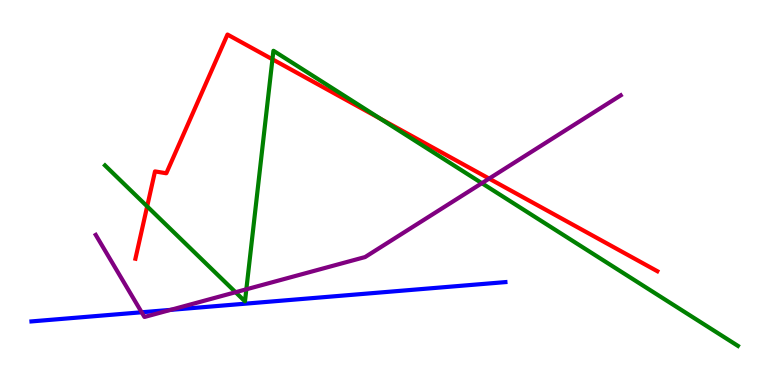[{'lines': ['blue', 'red'], 'intersections': []}, {'lines': ['green', 'red'], 'intersections': [{'x': 1.9, 'y': 4.64}, {'x': 3.52, 'y': 8.46}, {'x': 4.91, 'y': 6.91}]}, {'lines': ['purple', 'red'], 'intersections': [{'x': 6.31, 'y': 5.36}]}, {'lines': ['blue', 'green'], 'intersections': []}, {'lines': ['blue', 'purple'], 'intersections': [{'x': 1.83, 'y': 1.89}, {'x': 2.2, 'y': 1.95}]}, {'lines': ['green', 'purple'], 'intersections': [{'x': 3.04, 'y': 2.41}, {'x': 3.18, 'y': 2.49}, {'x': 6.22, 'y': 5.24}]}]